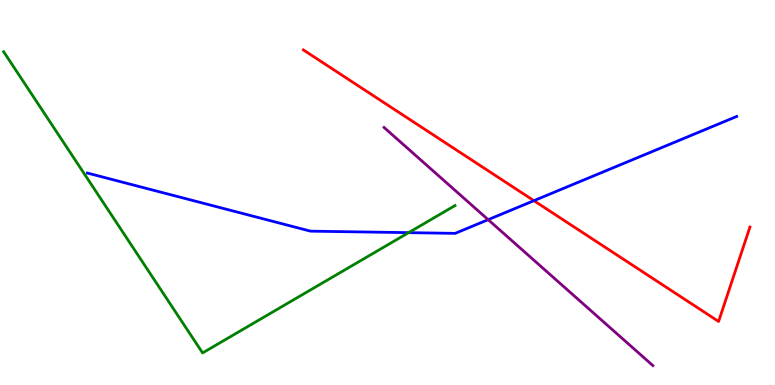[{'lines': ['blue', 'red'], 'intersections': [{'x': 6.89, 'y': 4.79}]}, {'lines': ['green', 'red'], 'intersections': []}, {'lines': ['purple', 'red'], 'intersections': []}, {'lines': ['blue', 'green'], 'intersections': [{'x': 5.27, 'y': 3.96}]}, {'lines': ['blue', 'purple'], 'intersections': [{'x': 6.3, 'y': 4.29}]}, {'lines': ['green', 'purple'], 'intersections': []}]